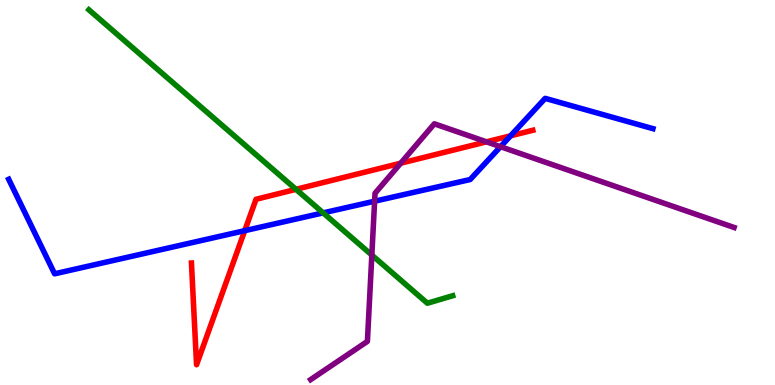[{'lines': ['blue', 'red'], 'intersections': [{'x': 3.16, 'y': 4.01}, {'x': 6.59, 'y': 6.47}]}, {'lines': ['green', 'red'], 'intersections': [{'x': 3.82, 'y': 5.08}]}, {'lines': ['purple', 'red'], 'intersections': [{'x': 5.17, 'y': 5.76}, {'x': 6.28, 'y': 6.32}]}, {'lines': ['blue', 'green'], 'intersections': [{'x': 4.17, 'y': 4.47}]}, {'lines': ['blue', 'purple'], 'intersections': [{'x': 4.83, 'y': 4.77}, {'x': 6.46, 'y': 6.19}]}, {'lines': ['green', 'purple'], 'intersections': [{'x': 4.8, 'y': 3.37}]}]